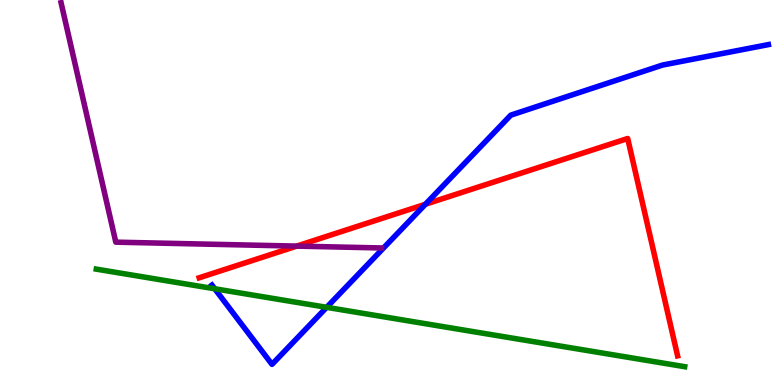[{'lines': ['blue', 'red'], 'intersections': [{'x': 5.49, 'y': 4.69}]}, {'lines': ['green', 'red'], 'intersections': []}, {'lines': ['purple', 'red'], 'intersections': [{'x': 3.83, 'y': 3.61}]}, {'lines': ['blue', 'green'], 'intersections': [{'x': 2.77, 'y': 2.5}, {'x': 4.21, 'y': 2.02}]}, {'lines': ['blue', 'purple'], 'intersections': []}, {'lines': ['green', 'purple'], 'intersections': []}]